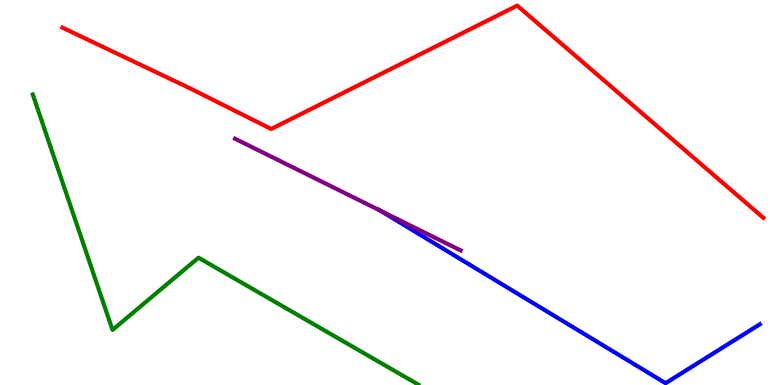[{'lines': ['blue', 'red'], 'intersections': []}, {'lines': ['green', 'red'], 'intersections': []}, {'lines': ['purple', 'red'], 'intersections': []}, {'lines': ['blue', 'green'], 'intersections': []}, {'lines': ['blue', 'purple'], 'intersections': [{'x': 4.91, 'y': 4.53}]}, {'lines': ['green', 'purple'], 'intersections': []}]